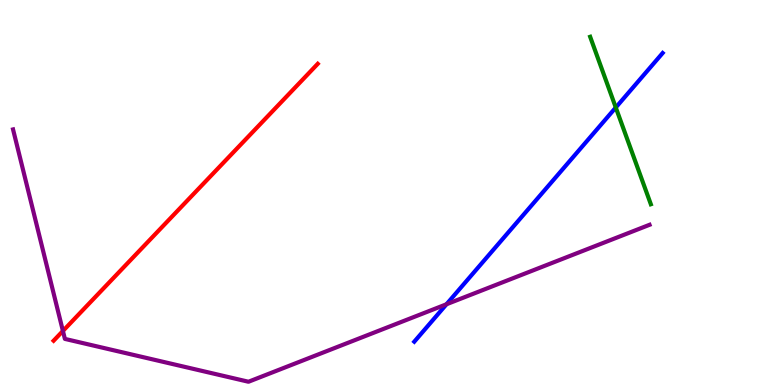[{'lines': ['blue', 'red'], 'intersections': []}, {'lines': ['green', 'red'], 'intersections': []}, {'lines': ['purple', 'red'], 'intersections': [{'x': 0.812, 'y': 1.4}]}, {'lines': ['blue', 'green'], 'intersections': [{'x': 7.95, 'y': 7.21}]}, {'lines': ['blue', 'purple'], 'intersections': [{'x': 5.76, 'y': 2.1}]}, {'lines': ['green', 'purple'], 'intersections': []}]